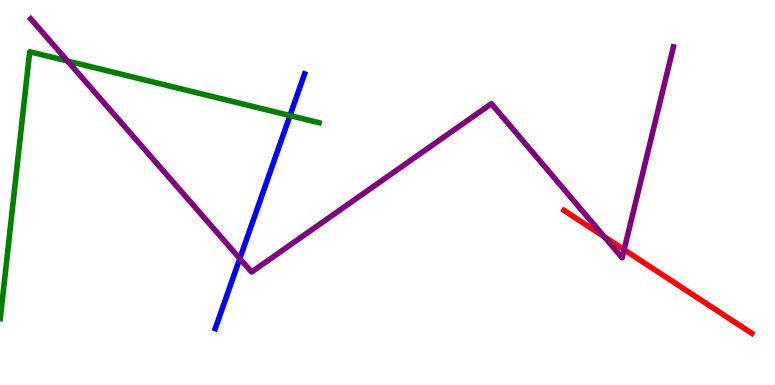[{'lines': ['blue', 'red'], 'intersections': []}, {'lines': ['green', 'red'], 'intersections': []}, {'lines': ['purple', 'red'], 'intersections': [{'x': 7.8, 'y': 3.85}, {'x': 8.05, 'y': 3.51}]}, {'lines': ['blue', 'green'], 'intersections': [{'x': 3.74, 'y': 7.0}]}, {'lines': ['blue', 'purple'], 'intersections': [{'x': 3.09, 'y': 3.28}]}, {'lines': ['green', 'purple'], 'intersections': [{'x': 0.871, 'y': 8.41}]}]